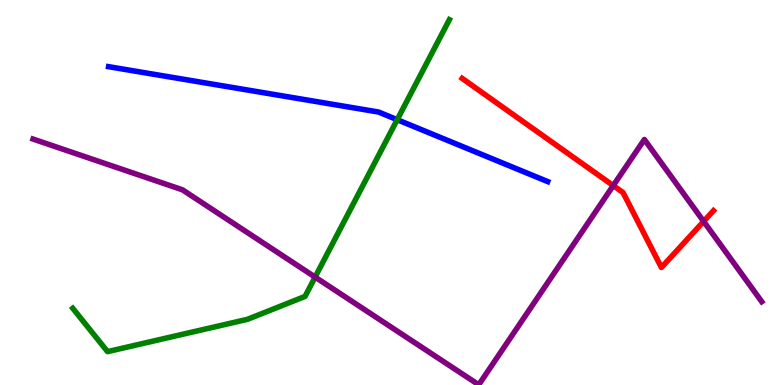[{'lines': ['blue', 'red'], 'intersections': []}, {'lines': ['green', 'red'], 'intersections': []}, {'lines': ['purple', 'red'], 'intersections': [{'x': 7.91, 'y': 5.18}, {'x': 9.08, 'y': 4.25}]}, {'lines': ['blue', 'green'], 'intersections': [{'x': 5.13, 'y': 6.89}]}, {'lines': ['blue', 'purple'], 'intersections': []}, {'lines': ['green', 'purple'], 'intersections': [{'x': 4.07, 'y': 2.8}]}]